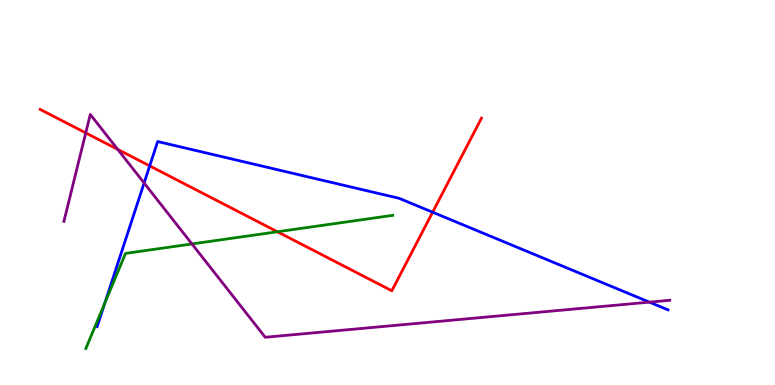[{'lines': ['blue', 'red'], 'intersections': [{'x': 1.93, 'y': 5.69}, {'x': 5.58, 'y': 4.49}]}, {'lines': ['green', 'red'], 'intersections': [{'x': 3.58, 'y': 3.98}]}, {'lines': ['purple', 'red'], 'intersections': [{'x': 1.11, 'y': 6.55}, {'x': 1.52, 'y': 6.12}]}, {'lines': ['blue', 'green'], 'intersections': [{'x': 1.35, 'y': 2.13}]}, {'lines': ['blue', 'purple'], 'intersections': [{'x': 1.86, 'y': 5.25}, {'x': 8.38, 'y': 2.15}]}, {'lines': ['green', 'purple'], 'intersections': [{'x': 2.48, 'y': 3.66}]}]